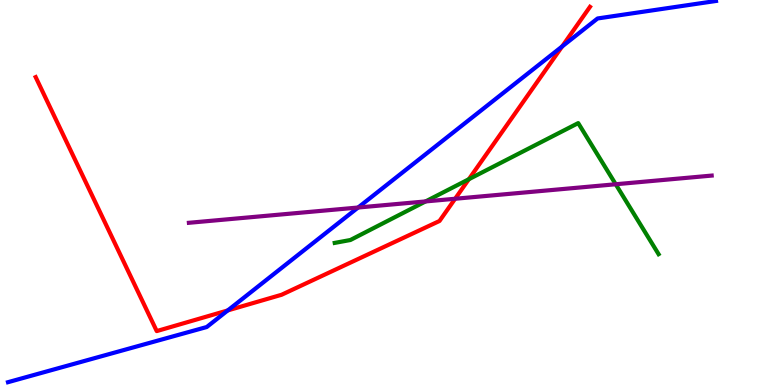[{'lines': ['blue', 'red'], 'intersections': [{'x': 2.94, 'y': 1.94}, {'x': 7.25, 'y': 8.79}]}, {'lines': ['green', 'red'], 'intersections': [{'x': 6.05, 'y': 5.34}]}, {'lines': ['purple', 'red'], 'intersections': [{'x': 5.87, 'y': 4.84}]}, {'lines': ['blue', 'green'], 'intersections': []}, {'lines': ['blue', 'purple'], 'intersections': [{'x': 4.62, 'y': 4.61}]}, {'lines': ['green', 'purple'], 'intersections': [{'x': 5.49, 'y': 4.77}, {'x': 7.94, 'y': 5.21}]}]